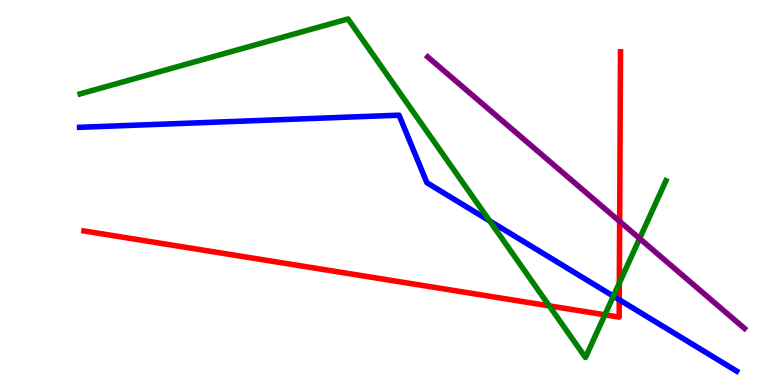[{'lines': ['blue', 'red'], 'intersections': [{'x': 7.99, 'y': 2.21}]}, {'lines': ['green', 'red'], 'intersections': [{'x': 7.09, 'y': 2.06}, {'x': 7.81, 'y': 1.82}, {'x': 7.99, 'y': 2.65}]}, {'lines': ['purple', 'red'], 'intersections': [{'x': 8.0, 'y': 4.25}]}, {'lines': ['blue', 'green'], 'intersections': [{'x': 6.32, 'y': 4.26}, {'x': 7.91, 'y': 2.31}]}, {'lines': ['blue', 'purple'], 'intersections': []}, {'lines': ['green', 'purple'], 'intersections': [{'x': 8.25, 'y': 3.8}]}]